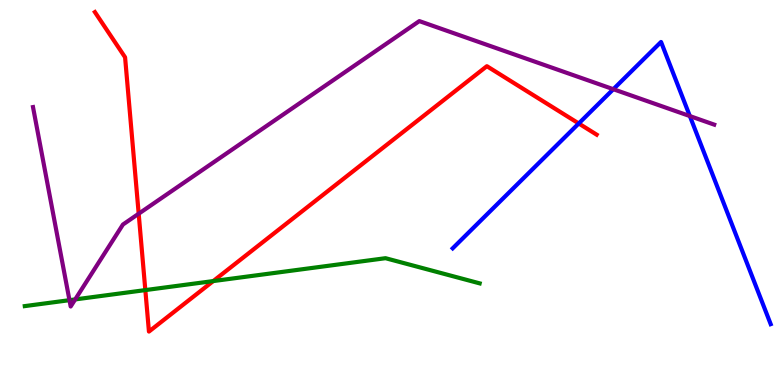[{'lines': ['blue', 'red'], 'intersections': [{'x': 7.47, 'y': 6.79}]}, {'lines': ['green', 'red'], 'intersections': [{'x': 1.88, 'y': 2.47}, {'x': 2.75, 'y': 2.7}]}, {'lines': ['purple', 'red'], 'intersections': [{'x': 1.79, 'y': 4.45}]}, {'lines': ['blue', 'green'], 'intersections': []}, {'lines': ['blue', 'purple'], 'intersections': [{'x': 7.91, 'y': 7.68}, {'x': 8.9, 'y': 6.99}]}, {'lines': ['green', 'purple'], 'intersections': [{'x': 0.896, 'y': 2.2}, {'x': 0.97, 'y': 2.22}]}]